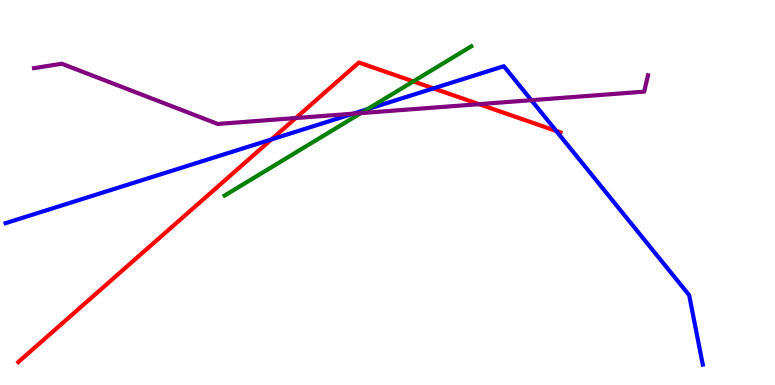[{'lines': ['blue', 'red'], 'intersections': [{'x': 3.5, 'y': 6.38}, {'x': 5.59, 'y': 7.7}, {'x': 7.18, 'y': 6.6}]}, {'lines': ['green', 'red'], 'intersections': [{'x': 5.33, 'y': 7.89}]}, {'lines': ['purple', 'red'], 'intersections': [{'x': 3.82, 'y': 6.93}, {'x': 6.18, 'y': 7.29}]}, {'lines': ['blue', 'green'], 'intersections': [{'x': 4.74, 'y': 7.16}]}, {'lines': ['blue', 'purple'], 'intersections': [{'x': 4.56, 'y': 7.05}, {'x': 6.86, 'y': 7.4}]}, {'lines': ['green', 'purple'], 'intersections': [{'x': 4.66, 'y': 7.06}]}]